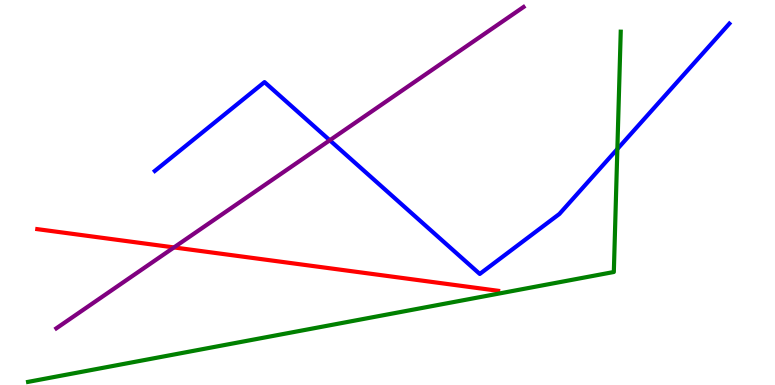[{'lines': ['blue', 'red'], 'intersections': []}, {'lines': ['green', 'red'], 'intersections': []}, {'lines': ['purple', 'red'], 'intersections': [{'x': 2.24, 'y': 3.57}]}, {'lines': ['blue', 'green'], 'intersections': [{'x': 7.97, 'y': 6.13}]}, {'lines': ['blue', 'purple'], 'intersections': [{'x': 4.26, 'y': 6.36}]}, {'lines': ['green', 'purple'], 'intersections': []}]